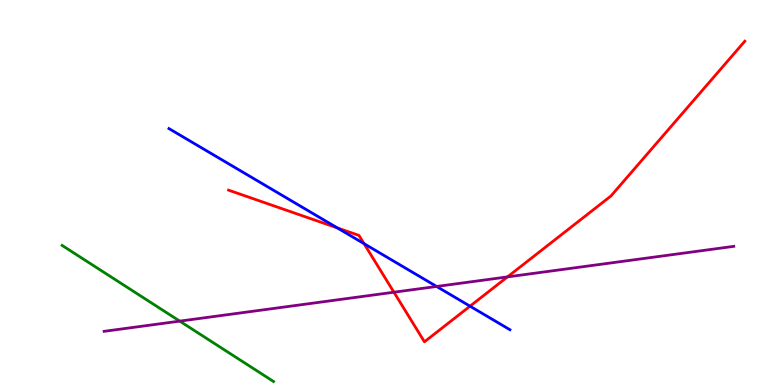[{'lines': ['blue', 'red'], 'intersections': [{'x': 4.35, 'y': 4.08}, {'x': 4.7, 'y': 3.67}, {'x': 6.06, 'y': 2.05}]}, {'lines': ['green', 'red'], 'intersections': []}, {'lines': ['purple', 'red'], 'intersections': [{'x': 5.08, 'y': 2.41}, {'x': 6.55, 'y': 2.81}]}, {'lines': ['blue', 'green'], 'intersections': []}, {'lines': ['blue', 'purple'], 'intersections': [{'x': 5.63, 'y': 2.56}]}, {'lines': ['green', 'purple'], 'intersections': [{'x': 2.32, 'y': 1.66}]}]